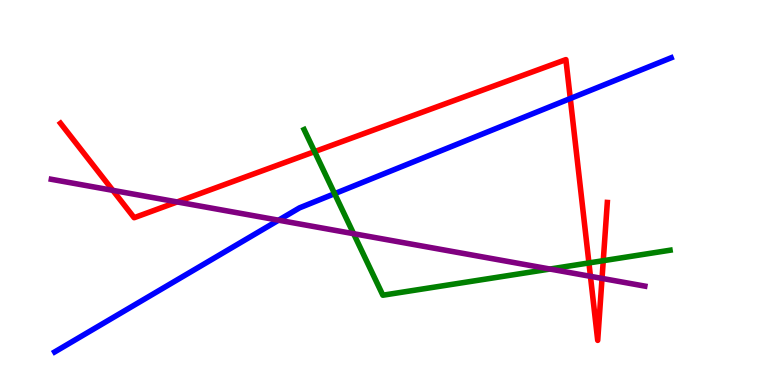[{'lines': ['blue', 'red'], 'intersections': [{'x': 7.36, 'y': 7.44}]}, {'lines': ['green', 'red'], 'intersections': [{'x': 4.06, 'y': 6.06}, {'x': 7.6, 'y': 3.17}, {'x': 7.78, 'y': 3.23}]}, {'lines': ['purple', 'red'], 'intersections': [{'x': 1.46, 'y': 5.06}, {'x': 2.29, 'y': 4.75}, {'x': 7.62, 'y': 2.82}, {'x': 7.77, 'y': 2.77}]}, {'lines': ['blue', 'green'], 'intersections': [{'x': 4.32, 'y': 4.97}]}, {'lines': ['blue', 'purple'], 'intersections': [{'x': 3.59, 'y': 4.28}]}, {'lines': ['green', 'purple'], 'intersections': [{'x': 4.56, 'y': 3.93}, {'x': 7.1, 'y': 3.01}]}]